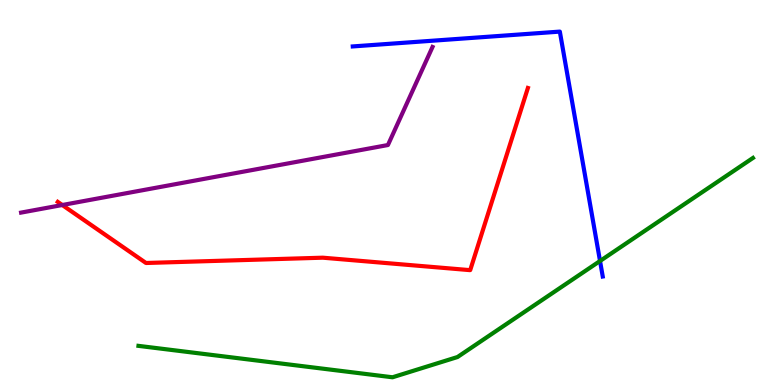[{'lines': ['blue', 'red'], 'intersections': []}, {'lines': ['green', 'red'], 'intersections': []}, {'lines': ['purple', 'red'], 'intersections': [{'x': 0.804, 'y': 4.67}]}, {'lines': ['blue', 'green'], 'intersections': [{'x': 7.74, 'y': 3.22}]}, {'lines': ['blue', 'purple'], 'intersections': []}, {'lines': ['green', 'purple'], 'intersections': []}]